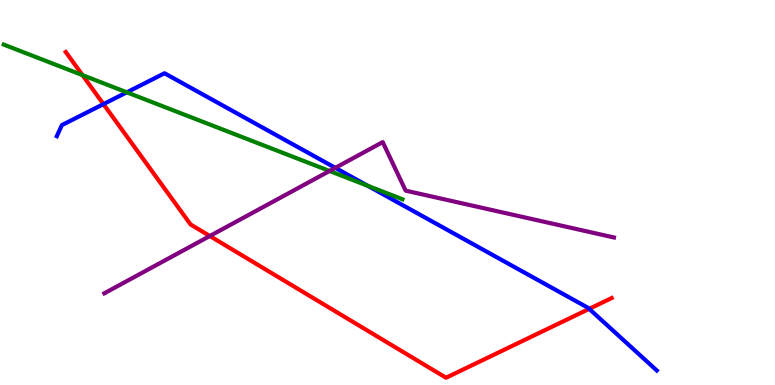[{'lines': ['blue', 'red'], 'intersections': [{'x': 1.33, 'y': 7.3}, {'x': 7.6, 'y': 1.98}]}, {'lines': ['green', 'red'], 'intersections': [{'x': 1.06, 'y': 8.05}]}, {'lines': ['purple', 'red'], 'intersections': [{'x': 2.71, 'y': 3.87}]}, {'lines': ['blue', 'green'], 'intersections': [{'x': 1.64, 'y': 7.6}, {'x': 4.74, 'y': 5.17}]}, {'lines': ['blue', 'purple'], 'intersections': [{'x': 4.33, 'y': 5.64}]}, {'lines': ['green', 'purple'], 'intersections': [{'x': 4.25, 'y': 5.56}]}]